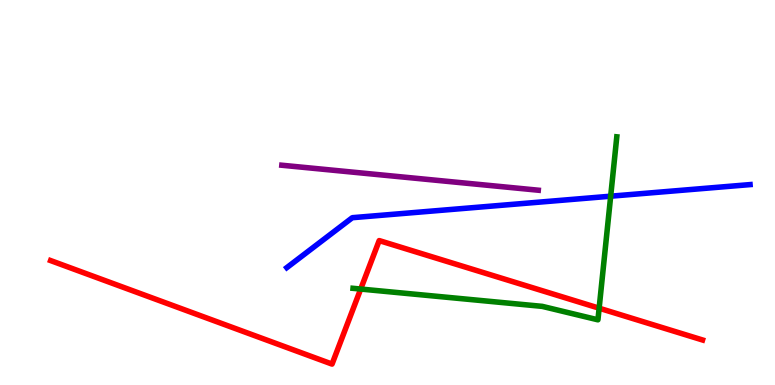[{'lines': ['blue', 'red'], 'intersections': []}, {'lines': ['green', 'red'], 'intersections': [{'x': 4.65, 'y': 2.49}, {'x': 7.73, 'y': 1.99}]}, {'lines': ['purple', 'red'], 'intersections': []}, {'lines': ['blue', 'green'], 'intersections': [{'x': 7.88, 'y': 4.9}]}, {'lines': ['blue', 'purple'], 'intersections': []}, {'lines': ['green', 'purple'], 'intersections': []}]